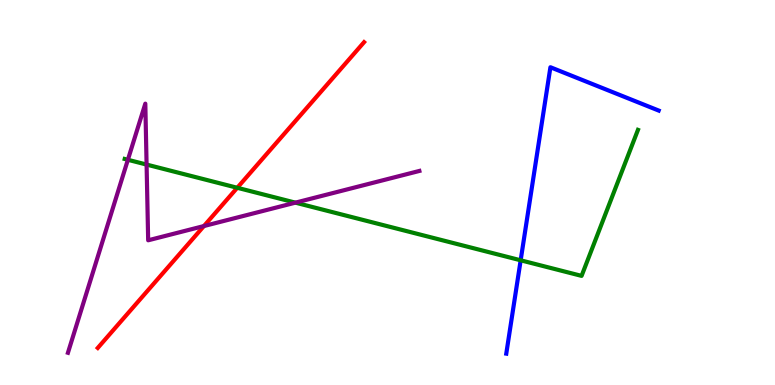[{'lines': ['blue', 'red'], 'intersections': []}, {'lines': ['green', 'red'], 'intersections': [{'x': 3.06, 'y': 5.12}]}, {'lines': ['purple', 'red'], 'intersections': [{'x': 2.63, 'y': 4.13}]}, {'lines': ['blue', 'green'], 'intersections': [{'x': 6.72, 'y': 3.24}]}, {'lines': ['blue', 'purple'], 'intersections': []}, {'lines': ['green', 'purple'], 'intersections': [{'x': 1.65, 'y': 5.85}, {'x': 1.89, 'y': 5.73}, {'x': 3.81, 'y': 4.74}]}]